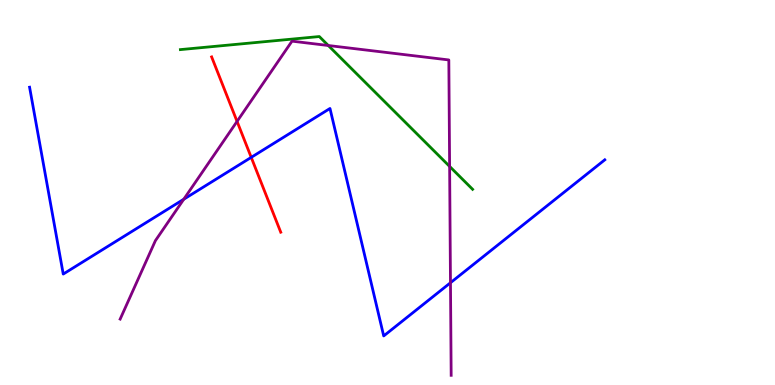[{'lines': ['blue', 'red'], 'intersections': [{'x': 3.24, 'y': 5.91}]}, {'lines': ['green', 'red'], 'intersections': []}, {'lines': ['purple', 'red'], 'intersections': [{'x': 3.06, 'y': 6.85}]}, {'lines': ['blue', 'green'], 'intersections': []}, {'lines': ['blue', 'purple'], 'intersections': [{'x': 2.37, 'y': 4.82}, {'x': 5.81, 'y': 2.66}]}, {'lines': ['green', 'purple'], 'intersections': [{'x': 4.24, 'y': 8.82}, {'x': 5.8, 'y': 5.68}]}]